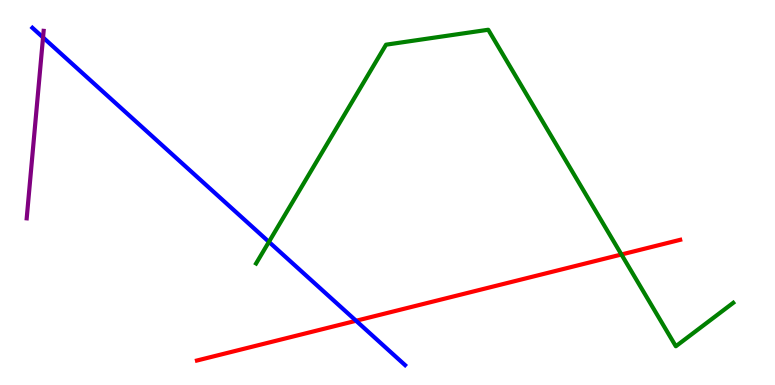[{'lines': ['blue', 'red'], 'intersections': [{'x': 4.59, 'y': 1.67}]}, {'lines': ['green', 'red'], 'intersections': [{'x': 8.02, 'y': 3.39}]}, {'lines': ['purple', 'red'], 'intersections': []}, {'lines': ['blue', 'green'], 'intersections': [{'x': 3.47, 'y': 3.72}]}, {'lines': ['blue', 'purple'], 'intersections': [{'x': 0.555, 'y': 9.03}]}, {'lines': ['green', 'purple'], 'intersections': []}]